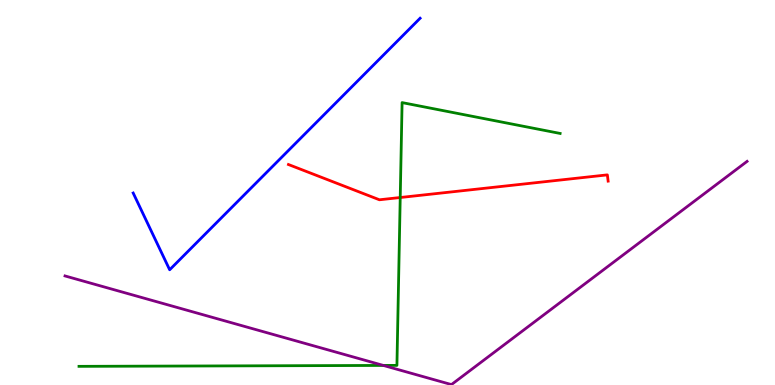[{'lines': ['blue', 'red'], 'intersections': []}, {'lines': ['green', 'red'], 'intersections': [{'x': 5.16, 'y': 4.87}]}, {'lines': ['purple', 'red'], 'intersections': []}, {'lines': ['blue', 'green'], 'intersections': []}, {'lines': ['blue', 'purple'], 'intersections': []}, {'lines': ['green', 'purple'], 'intersections': [{'x': 4.95, 'y': 0.508}]}]